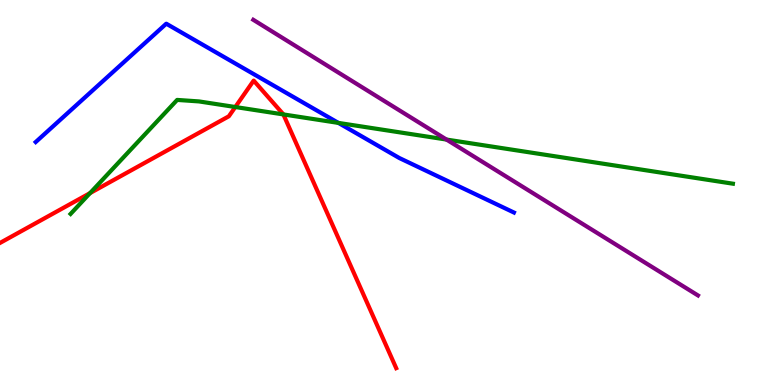[{'lines': ['blue', 'red'], 'intersections': []}, {'lines': ['green', 'red'], 'intersections': [{'x': 1.16, 'y': 4.98}, {'x': 3.04, 'y': 7.22}, {'x': 3.66, 'y': 7.03}]}, {'lines': ['purple', 'red'], 'intersections': []}, {'lines': ['blue', 'green'], 'intersections': [{'x': 4.37, 'y': 6.81}]}, {'lines': ['blue', 'purple'], 'intersections': []}, {'lines': ['green', 'purple'], 'intersections': [{'x': 5.76, 'y': 6.38}]}]